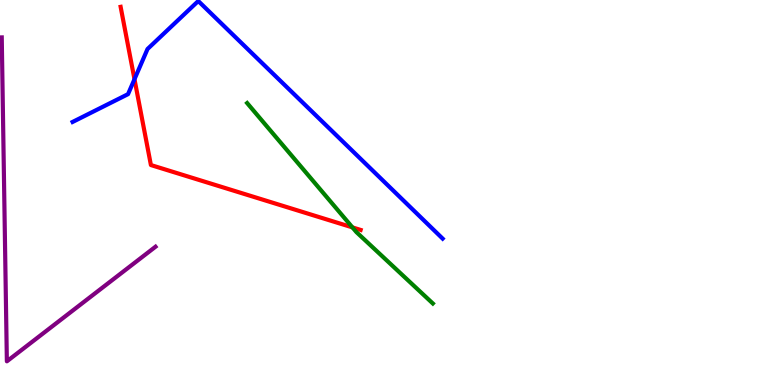[{'lines': ['blue', 'red'], 'intersections': [{'x': 1.74, 'y': 7.94}]}, {'lines': ['green', 'red'], 'intersections': [{'x': 4.55, 'y': 4.09}]}, {'lines': ['purple', 'red'], 'intersections': []}, {'lines': ['blue', 'green'], 'intersections': []}, {'lines': ['blue', 'purple'], 'intersections': []}, {'lines': ['green', 'purple'], 'intersections': []}]